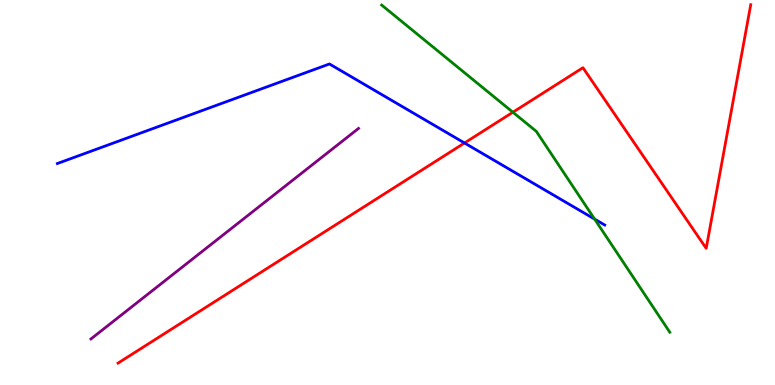[{'lines': ['blue', 'red'], 'intersections': [{'x': 5.99, 'y': 6.29}]}, {'lines': ['green', 'red'], 'intersections': [{'x': 6.62, 'y': 7.08}]}, {'lines': ['purple', 'red'], 'intersections': []}, {'lines': ['blue', 'green'], 'intersections': [{'x': 7.67, 'y': 4.31}]}, {'lines': ['blue', 'purple'], 'intersections': []}, {'lines': ['green', 'purple'], 'intersections': []}]